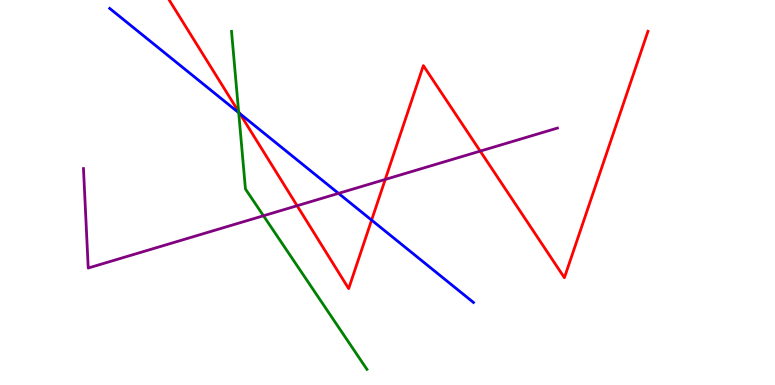[{'lines': ['blue', 'red'], 'intersections': [{'x': 3.09, 'y': 7.05}, {'x': 4.79, 'y': 4.28}]}, {'lines': ['green', 'red'], 'intersections': [{'x': 3.08, 'y': 7.1}]}, {'lines': ['purple', 'red'], 'intersections': [{'x': 3.83, 'y': 4.66}, {'x': 4.97, 'y': 5.34}, {'x': 6.2, 'y': 6.07}]}, {'lines': ['blue', 'green'], 'intersections': [{'x': 3.08, 'y': 7.07}]}, {'lines': ['blue', 'purple'], 'intersections': [{'x': 4.37, 'y': 4.98}]}, {'lines': ['green', 'purple'], 'intersections': [{'x': 3.4, 'y': 4.4}]}]